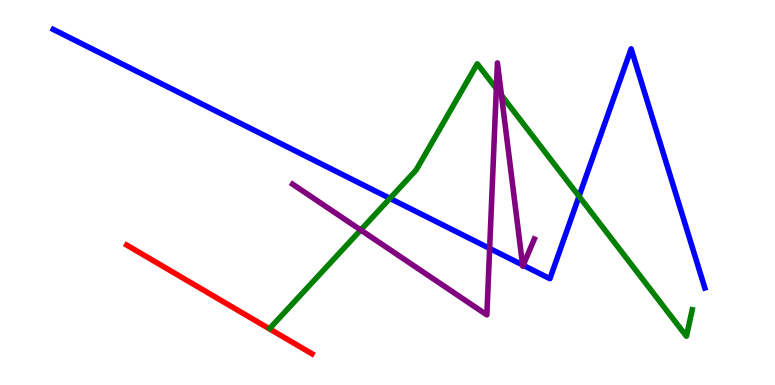[{'lines': ['blue', 'red'], 'intersections': []}, {'lines': ['green', 'red'], 'intersections': []}, {'lines': ['purple', 'red'], 'intersections': []}, {'lines': ['blue', 'green'], 'intersections': [{'x': 5.03, 'y': 4.85}, {'x': 7.47, 'y': 4.9}]}, {'lines': ['blue', 'purple'], 'intersections': [{'x': 6.32, 'y': 3.55}, {'x': 6.74, 'y': 3.12}, {'x': 6.75, 'y': 3.11}]}, {'lines': ['green', 'purple'], 'intersections': [{'x': 4.65, 'y': 4.03}, {'x': 6.4, 'y': 7.7}, {'x': 6.47, 'y': 7.53}]}]